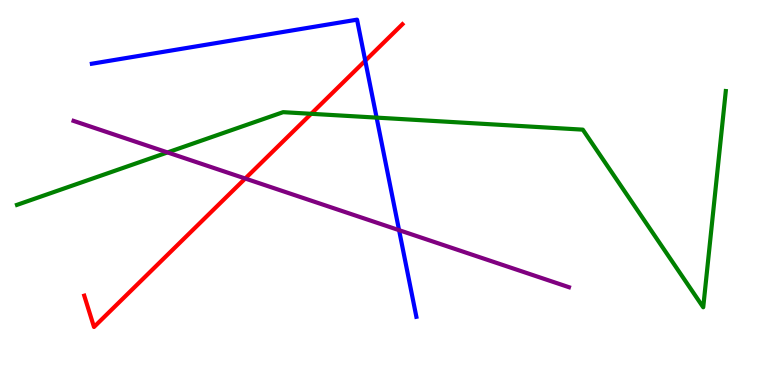[{'lines': ['blue', 'red'], 'intersections': [{'x': 4.71, 'y': 8.42}]}, {'lines': ['green', 'red'], 'intersections': [{'x': 4.02, 'y': 7.04}]}, {'lines': ['purple', 'red'], 'intersections': [{'x': 3.16, 'y': 5.36}]}, {'lines': ['blue', 'green'], 'intersections': [{'x': 4.86, 'y': 6.94}]}, {'lines': ['blue', 'purple'], 'intersections': [{'x': 5.15, 'y': 4.02}]}, {'lines': ['green', 'purple'], 'intersections': [{'x': 2.16, 'y': 6.04}]}]